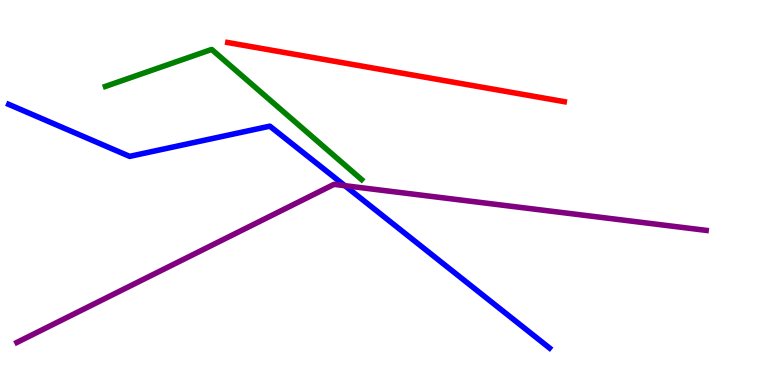[{'lines': ['blue', 'red'], 'intersections': []}, {'lines': ['green', 'red'], 'intersections': []}, {'lines': ['purple', 'red'], 'intersections': []}, {'lines': ['blue', 'green'], 'intersections': []}, {'lines': ['blue', 'purple'], 'intersections': [{'x': 4.45, 'y': 5.18}]}, {'lines': ['green', 'purple'], 'intersections': []}]